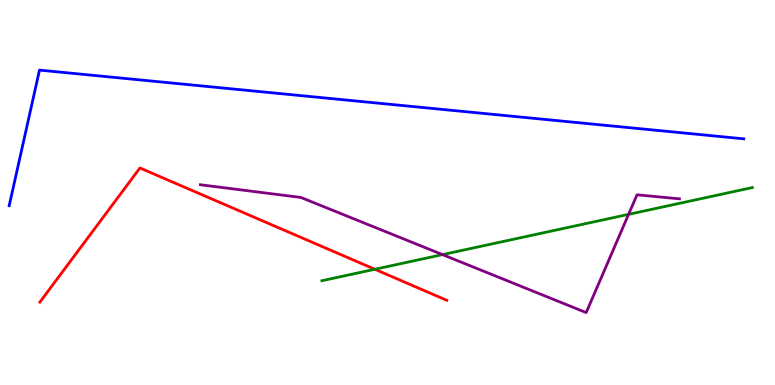[{'lines': ['blue', 'red'], 'intersections': []}, {'lines': ['green', 'red'], 'intersections': [{'x': 4.84, 'y': 3.01}]}, {'lines': ['purple', 'red'], 'intersections': []}, {'lines': ['blue', 'green'], 'intersections': []}, {'lines': ['blue', 'purple'], 'intersections': []}, {'lines': ['green', 'purple'], 'intersections': [{'x': 5.71, 'y': 3.39}, {'x': 8.11, 'y': 4.43}]}]